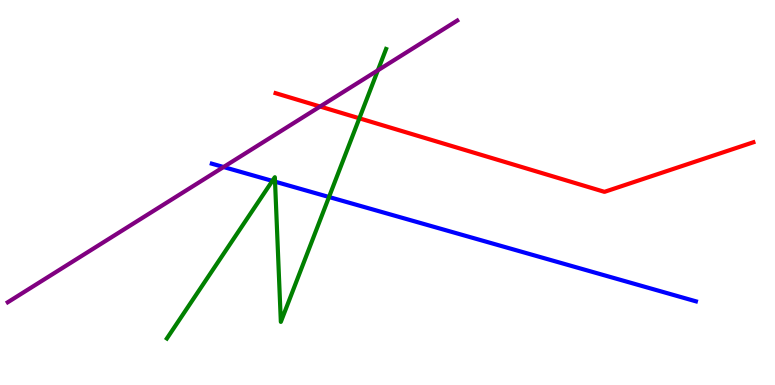[{'lines': ['blue', 'red'], 'intersections': []}, {'lines': ['green', 'red'], 'intersections': [{'x': 4.64, 'y': 6.93}]}, {'lines': ['purple', 'red'], 'intersections': [{'x': 4.13, 'y': 7.23}]}, {'lines': ['blue', 'green'], 'intersections': [{'x': 3.51, 'y': 5.3}, {'x': 3.55, 'y': 5.28}, {'x': 4.25, 'y': 4.88}]}, {'lines': ['blue', 'purple'], 'intersections': [{'x': 2.88, 'y': 5.66}]}, {'lines': ['green', 'purple'], 'intersections': [{'x': 4.88, 'y': 8.17}]}]